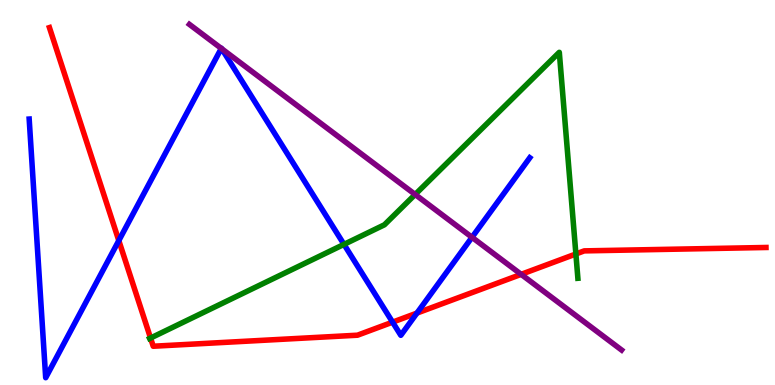[{'lines': ['blue', 'red'], 'intersections': [{'x': 1.53, 'y': 3.75}, {'x': 5.07, 'y': 1.63}, {'x': 5.38, 'y': 1.87}]}, {'lines': ['green', 'red'], 'intersections': [{'x': 1.94, 'y': 1.22}, {'x': 7.43, 'y': 3.4}]}, {'lines': ['purple', 'red'], 'intersections': [{'x': 6.72, 'y': 2.87}]}, {'lines': ['blue', 'green'], 'intersections': [{'x': 4.44, 'y': 3.65}]}, {'lines': ['blue', 'purple'], 'intersections': [{'x': 2.86, 'y': 8.74}, {'x': 2.86, 'y': 8.73}, {'x': 6.09, 'y': 3.84}]}, {'lines': ['green', 'purple'], 'intersections': [{'x': 5.36, 'y': 4.95}]}]